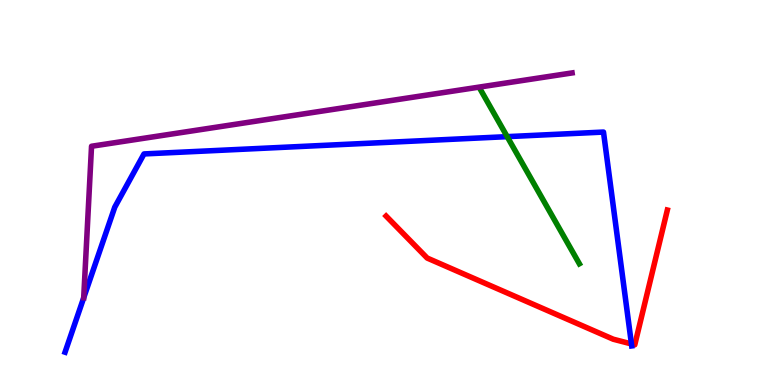[{'lines': ['blue', 'red'], 'intersections': [{'x': 8.15, 'y': 1.07}]}, {'lines': ['green', 'red'], 'intersections': []}, {'lines': ['purple', 'red'], 'intersections': []}, {'lines': ['blue', 'green'], 'intersections': [{'x': 6.54, 'y': 6.45}]}, {'lines': ['blue', 'purple'], 'intersections': []}, {'lines': ['green', 'purple'], 'intersections': []}]